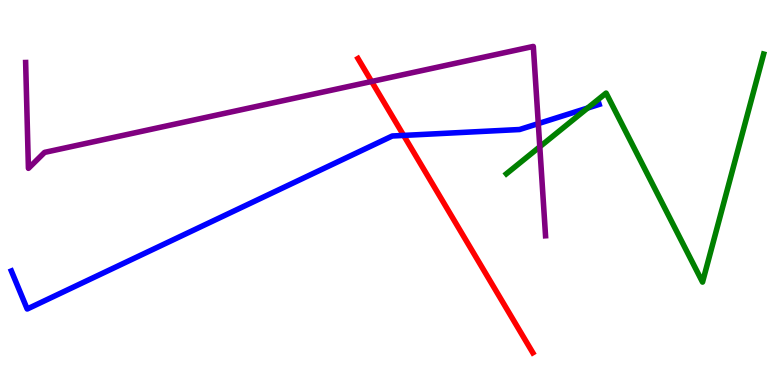[{'lines': ['blue', 'red'], 'intersections': [{'x': 5.21, 'y': 6.48}]}, {'lines': ['green', 'red'], 'intersections': []}, {'lines': ['purple', 'red'], 'intersections': [{'x': 4.8, 'y': 7.88}]}, {'lines': ['blue', 'green'], 'intersections': [{'x': 7.58, 'y': 7.19}]}, {'lines': ['blue', 'purple'], 'intersections': [{'x': 6.95, 'y': 6.79}]}, {'lines': ['green', 'purple'], 'intersections': [{'x': 6.97, 'y': 6.19}]}]